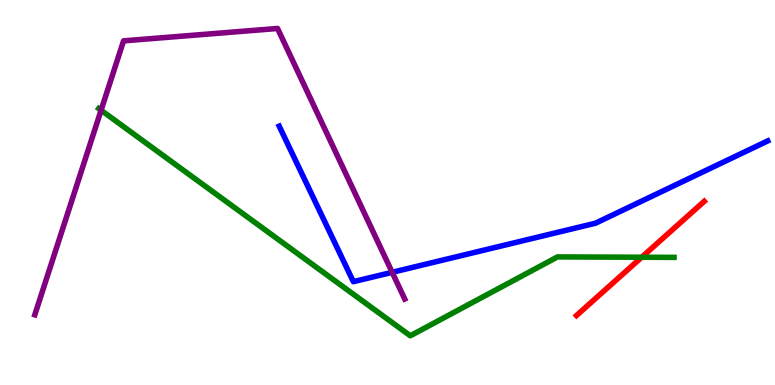[{'lines': ['blue', 'red'], 'intersections': []}, {'lines': ['green', 'red'], 'intersections': [{'x': 8.28, 'y': 3.32}]}, {'lines': ['purple', 'red'], 'intersections': []}, {'lines': ['blue', 'green'], 'intersections': []}, {'lines': ['blue', 'purple'], 'intersections': [{'x': 5.06, 'y': 2.93}]}, {'lines': ['green', 'purple'], 'intersections': [{'x': 1.3, 'y': 7.14}]}]